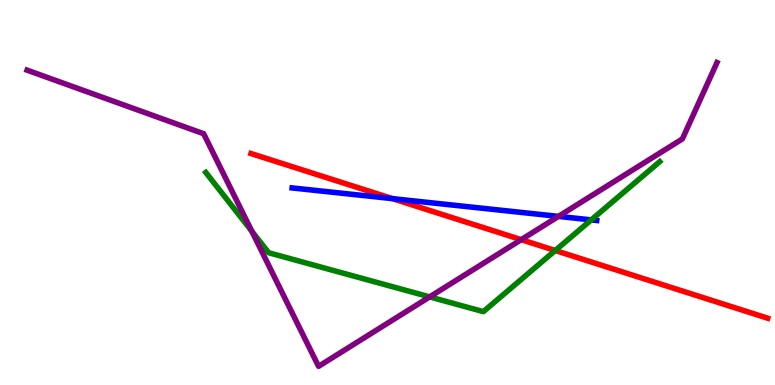[{'lines': ['blue', 'red'], 'intersections': [{'x': 5.06, 'y': 4.84}]}, {'lines': ['green', 'red'], 'intersections': [{'x': 7.16, 'y': 3.49}]}, {'lines': ['purple', 'red'], 'intersections': [{'x': 6.73, 'y': 3.78}]}, {'lines': ['blue', 'green'], 'intersections': [{'x': 7.63, 'y': 4.29}]}, {'lines': ['blue', 'purple'], 'intersections': [{'x': 7.21, 'y': 4.38}]}, {'lines': ['green', 'purple'], 'intersections': [{'x': 3.25, 'y': 3.99}, {'x': 5.54, 'y': 2.29}]}]